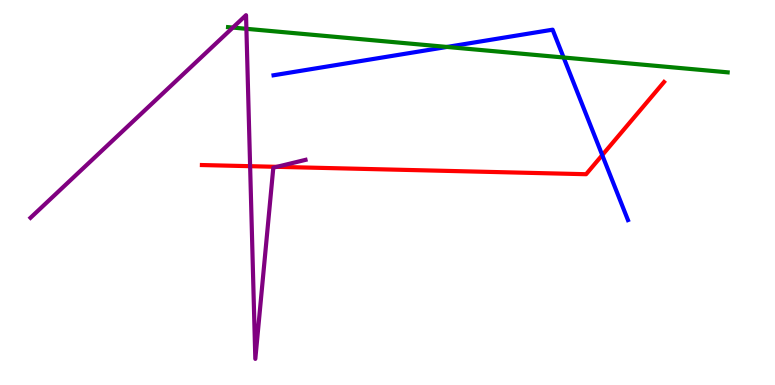[{'lines': ['blue', 'red'], 'intersections': [{'x': 7.77, 'y': 5.97}]}, {'lines': ['green', 'red'], 'intersections': []}, {'lines': ['purple', 'red'], 'intersections': [{'x': 3.23, 'y': 5.68}, {'x': 3.57, 'y': 5.67}]}, {'lines': ['blue', 'green'], 'intersections': [{'x': 5.77, 'y': 8.78}, {'x': 7.27, 'y': 8.51}]}, {'lines': ['blue', 'purple'], 'intersections': []}, {'lines': ['green', 'purple'], 'intersections': [{'x': 3.0, 'y': 9.28}, {'x': 3.18, 'y': 9.25}]}]